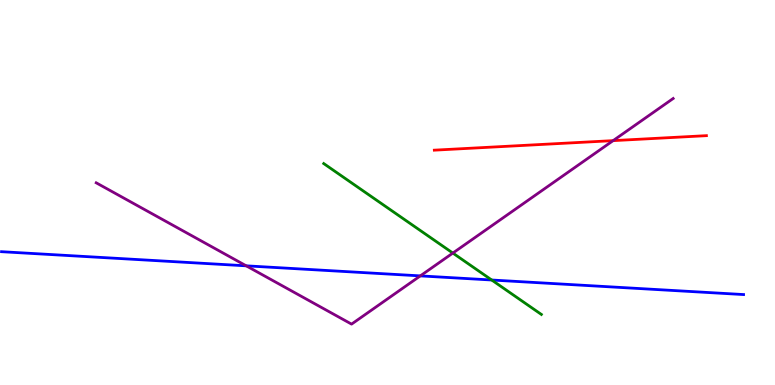[{'lines': ['blue', 'red'], 'intersections': []}, {'lines': ['green', 'red'], 'intersections': []}, {'lines': ['purple', 'red'], 'intersections': [{'x': 7.91, 'y': 6.35}]}, {'lines': ['blue', 'green'], 'intersections': [{'x': 6.34, 'y': 2.73}]}, {'lines': ['blue', 'purple'], 'intersections': [{'x': 3.18, 'y': 3.1}, {'x': 5.42, 'y': 2.83}]}, {'lines': ['green', 'purple'], 'intersections': [{'x': 5.84, 'y': 3.43}]}]